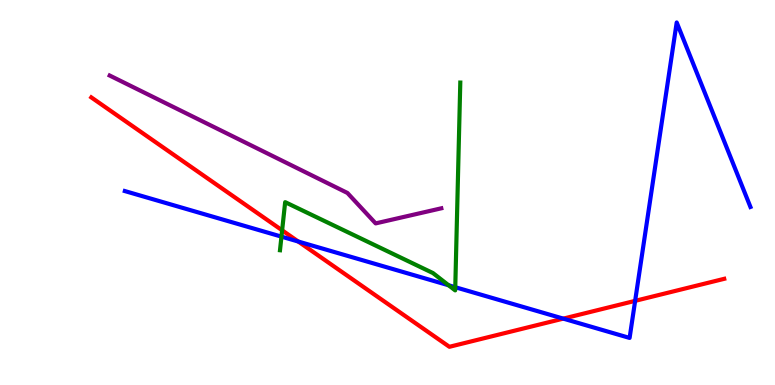[{'lines': ['blue', 'red'], 'intersections': [{'x': 3.85, 'y': 3.73}, {'x': 7.27, 'y': 1.72}, {'x': 8.2, 'y': 2.19}]}, {'lines': ['green', 'red'], 'intersections': [{'x': 3.64, 'y': 4.02}]}, {'lines': ['purple', 'red'], 'intersections': []}, {'lines': ['blue', 'green'], 'intersections': [{'x': 3.63, 'y': 3.85}, {'x': 5.79, 'y': 2.59}, {'x': 5.87, 'y': 2.54}]}, {'lines': ['blue', 'purple'], 'intersections': []}, {'lines': ['green', 'purple'], 'intersections': []}]